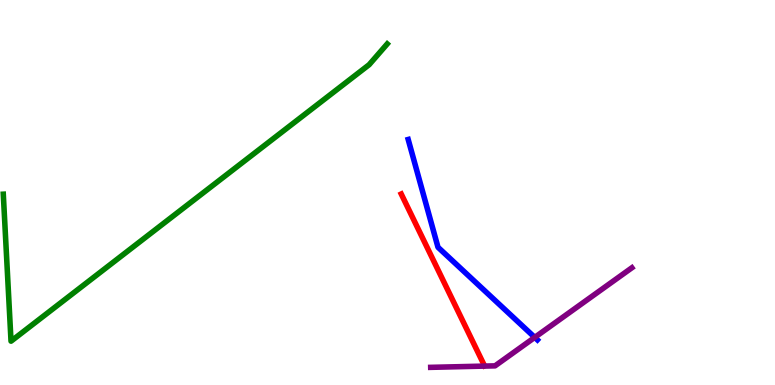[{'lines': ['blue', 'red'], 'intersections': []}, {'lines': ['green', 'red'], 'intersections': []}, {'lines': ['purple', 'red'], 'intersections': []}, {'lines': ['blue', 'green'], 'intersections': []}, {'lines': ['blue', 'purple'], 'intersections': [{'x': 6.9, 'y': 1.24}]}, {'lines': ['green', 'purple'], 'intersections': []}]